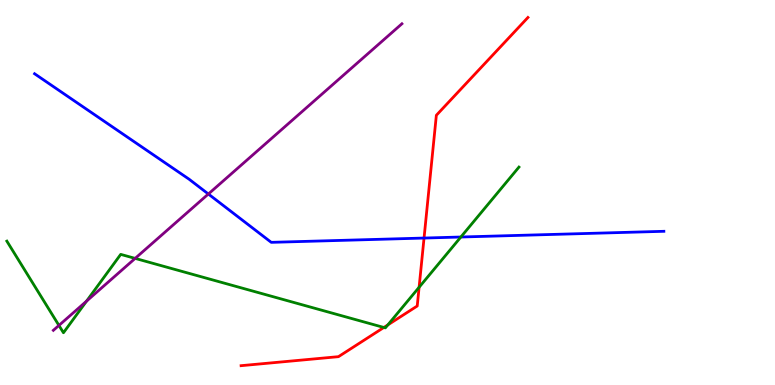[{'lines': ['blue', 'red'], 'intersections': [{'x': 5.47, 'y': 3.82}]}, {'lines': ['green', 'red'], 'intersections': [{'x': 4.95, 'y': 1.49}, {'x': 5.0, 'y': 1.56}, {'x': 5.41, 'y': 2.54}]}, {'lines': ['purple', 'red'], 'intersections': []}, {'lines': ['blue', 'green'], 'intersections': [{'x': 5.95, 'y': 3.84}]}, {'lines': ['blue', 'purple'], 'intersections': [{'x': 2.69, 'y': 4.96}]}, {'lines': ['green', 'purple'], 'intersections': [{'x': 0.76, 'y': 1.55}, {'x': 1.12, 'y': 2.18}, {'x': 1.74, 'y': 3.29}]}]